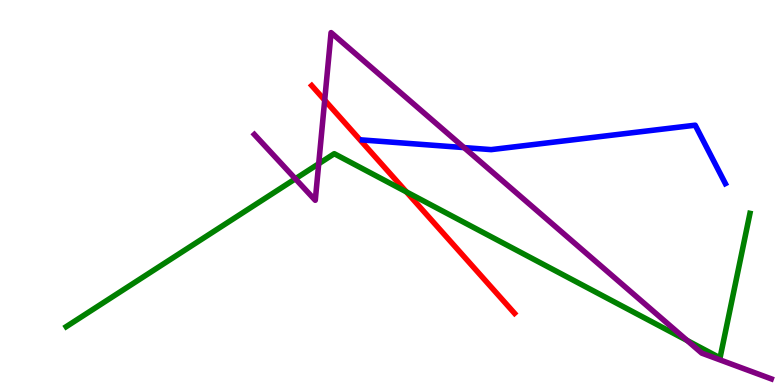[{'lines': ['blue', 'red'], 'intersections': []}, {'lines': ['green', 'red'], 'intersections': [{'x': 5.24, 'y': 5.02}]}, {'lines': ['purple', 'red'], 'intersections': [{'x': 4.19, 'y': 7.4}]}, {'lines': ['blue', 'green'], 'intersections': []}, {'lines': ['blue', 'purple'], 'intersections': [{'x': 5.99, 'y': 6.17}]}, {'lines': ['green', 'purple'], 'intersections': [{'x': 3.81, 'y': 5.36}, {'x': 4.11, 'y': 5.75}, {'x': 8.87, 'y': 1.16}]}]